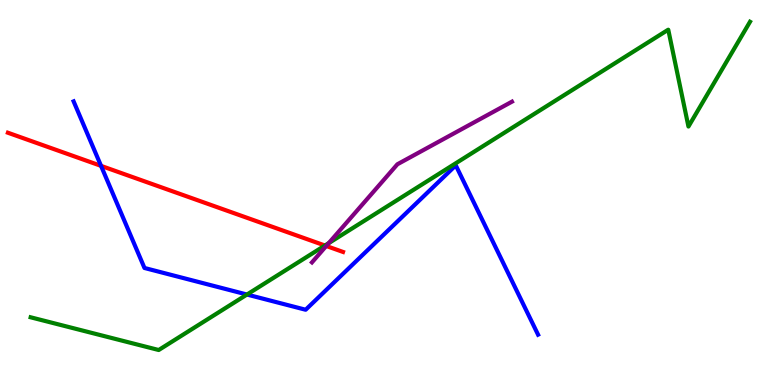[{'lines': ['blue', 'red'], 'intersections': [{'x': 1.3, 'y': 5.69}]}, {'lines': ['green', 'red'], 'intersections': [{'x': 4.19, 'y': 3.62}]}, {'lines': ['purple', 'red'], 'intersections': [{'x': 4.21, 'y': 3.61}]}, {'lines': ['blue', 'green'], 'intersections': [{'x': 3.19, 'y': 2.35}]}, {'lines': ['blue', 'purple'], 'intersections': []}, {'lines': ['green', 'purple'], 'intersections': [{'x': 4.24, 'y': 3.68}]}]